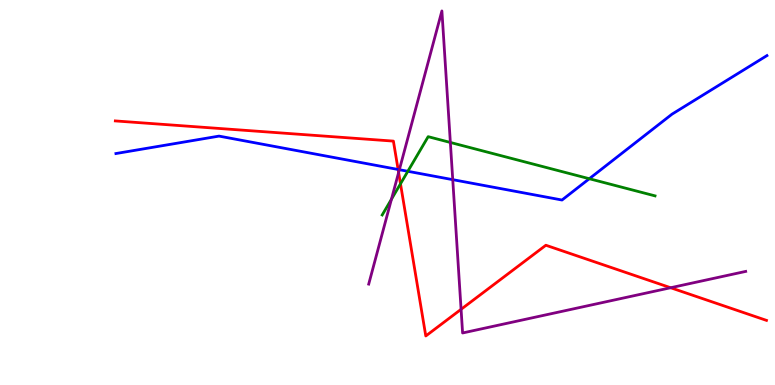[{'lines': ['blue', 'red'], 'intersections': [{'x': 5.14, 'y': 5.6}]}, {'lines': ['green', 'red'], 'intersections': [{'x': 5.17, 'y': 5.23}]}, {'lines': ['purple', 'red'], 'intersections': [{'x': 5.14, 'y': 5.52}, {'x': 5.95, 'y': 1.97}, {'x': 8.65, 'y': 2.53}]}, {'lines': ['blue', 'green'], 'intersections': [{'x': 5.26, 'y': 5.55}, {'x': 7.6, 'y': 5.36}]}, {'lines': ['blue', 'purple'], 'intersections': [{'x': 5.15, 'y': 5.59}, {'x': 5.84, 'y': 5.33}]}, {'lines': ['green', 'purple'], 'intersections': [{'x': 5.05, 'y': 4.83}, {'x': 5.81, 'y': 6.3}]}]